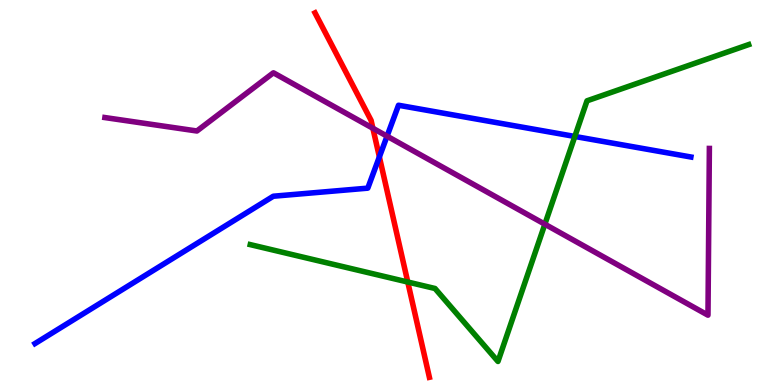[{'lines': ['blue', 'red'], 'intersections': [{'x': 4.9, 'y': 5.92}]}, {'lines': ['green', 'red'], 'intersections': [{'x': 5.26, 'y': 2.67}]}, {'lines': ['purple', 'red'], 'intersections': [{'x': 4.81, 'y': 6.67}]}, {'lines': ['blue', 'green'], 'intersections': [{'x': 7.42, 'y': 6.46}]}, {'lines': ['blue', 'purple'], 'intersections': [{'x': 4.99, 'y': 6.46}]}, {'lines': ['green', 'purple'], 'intersections': [{'x': 7.03, 'y': 4.18}]}]